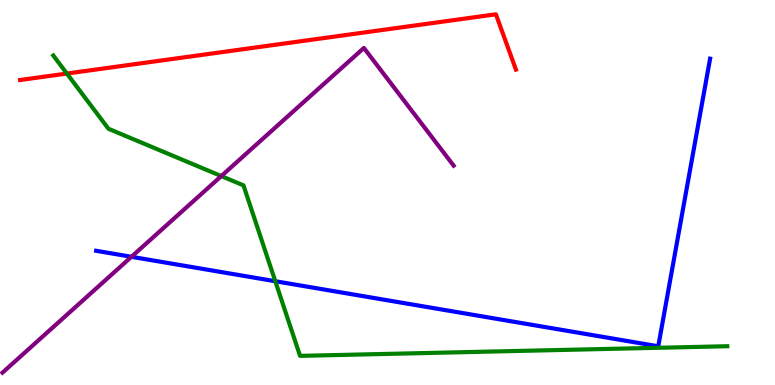[{'lines': ['blue', 'red'], 'intersections': []}, {'lines': ['green', 'red'], 'intersections': [{'x': 0.863, 'y': 8.09}]}, {'lines': ['purple', 'red'], 'intersections': []}, {'lines': ['blue', 'green'], 'intersections': [{'x': 3.55, 'y': 2.7}]}, {'lines': ['blue', 'purple'], 'intersections': [{'x': 1.7, 'y': 3.33}]}, {'lines': ['green', 'purple'], 'intersections': [{'x': 2.86, 'y': 5.43}]}]